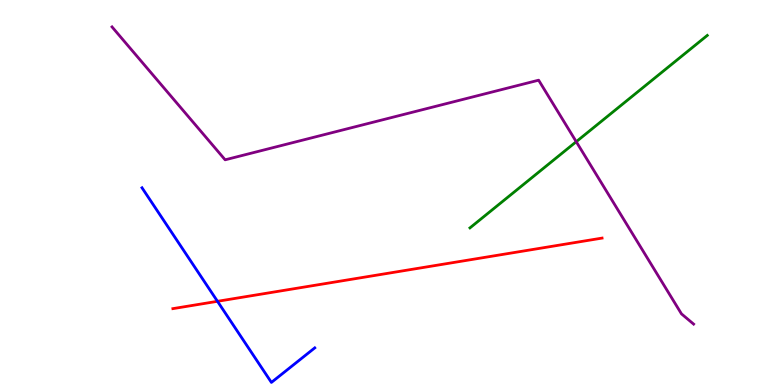[{'lines': ['blue', 'red'], 'intersections': [{'x': 2.81, 'y': 2.17}]}, {'lines': ['green', 'red'], 'intersections': []}, {'lines': ['purple', 'red'], 'intersections': []}, {'lines': ['blue', 'green'], 'intersections': []}, {'lines': ['blue', 'purple'], 'intersections': []}, {'lines': ['green', 'purple'], 'intersections': [{'x': 7.44, 'y': 6.32}]}]